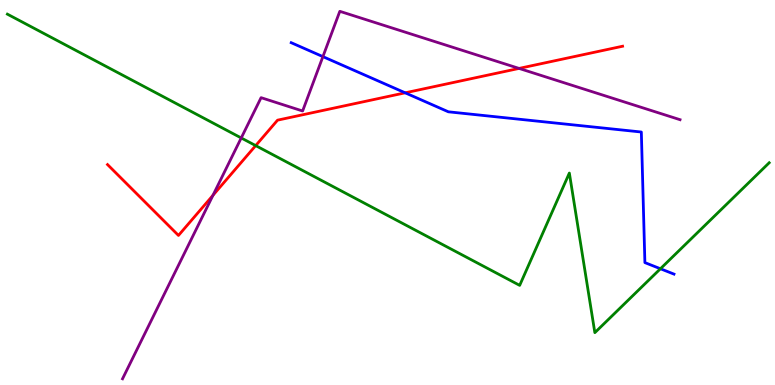[{'lines': ['blue', 'red'], 'intersections': [{'x': 5.23, 'y': 7.59}]}, {'lines': ['green', 'red'], 'intersections': [{'x': 3.3, 'y': 6.22}]}, {'lines': ['purple', 'red'], 'intersections': [{'x': 2.75, 'y': 4.93}, {'x': 6.7, 'y': 8.22}]}, {'lines': ['blue', 'green'], 'intersections': [{'x': 8.52, 'y': 3.02}]}, {'lines': ['blue', 'purple'], 'intersections': [{'x': 4.17, 'y': 8.53}]}, {'lines': ['green', 'purple'], 'intersections': [{'x': 3.11, 'y': 6.42}]}]